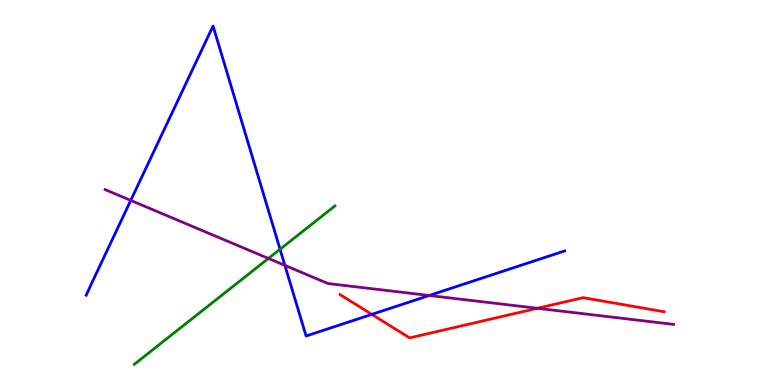[{'lines': ['blue', 'red'], 'intersections': [{'x': 4.8, 'y': 1.83}]}, {'lines': ['green', 'red'], 'intersections': []}, {'lines': ['purple', 'red'], 'intersections': [{'x': 6.93, 'y': 1.99}]}, {'lines': ['blue', 'green'], 'intersections': [{'x': 3.61, 'y': 3.53}]}, {'lines': ['blue', 'purple'], 'intersections': [{'x': 1.69, 'y': 4.79}, {'x': 3.68, 'y': 3.11}, {'x': 5.54, 'y': 2.32}]}, {'lines': ['green', 'purple'], 'intersections': [{'x': 3.46, 'y': 3.29}]}]